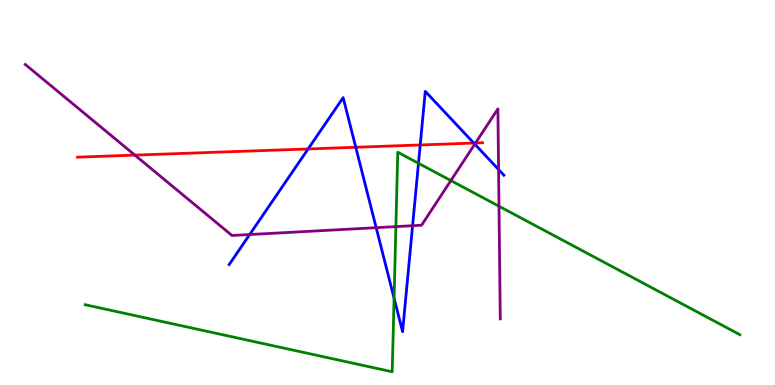[{'lines': ['blue', 'red'], 'intersections': [{'x': 3.98, 'y': 6.13}, {'x': 4.59, 'y': 6.17}, {'x': 5.42, 'y': 6.23}, {'x': 6.11, 'y': 6.28}]}, {'lines': ['green', 'red'], 'intersections': []}, {'lines': ['purple', 'red'], 'intersections': [{'x': 1.74, 'y': 5.97}, {'x': 6.14, 'y': 6.29}]}, {'lines': ['blue', 'green'], 'intersections': [{'x': 5.08, 'y': 2.25}, {'x': 5.4, 'y': 5.76}]}, {'lines': ['blue', 'purple'], 'intersections': [{'x': 3.22, 'y': 3.91}, {'x': 4.85, 'y': 4.09}, {'x': 5.32, 'y': 4.14}, {'x': 6.13, 'y': 6.26}, {'x': 6.43, 'y': 5.6}]}, {'lines': ['green', 'purple'], 'intersections': [{'x': 5.11, 'y': 4.11}, {'x': 5.82, 'y': 5.31}, {'x': 6.44, 'y': 4.64}]}]